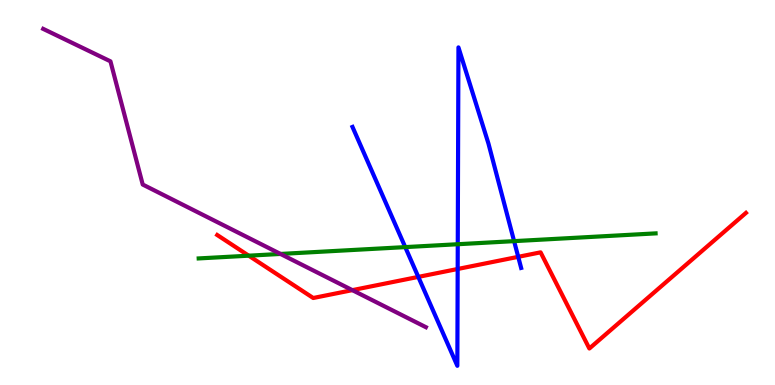[{'lines': ['blue', 'red'], 'intersections': [{'x': 5.4, 'y': 2.81}, {'x': 5.91, 'y': 3.01}, {'x': 6.69, 'y': 3.33}]}, {'lines': ['green', 'red'], 'intersections': [{'x': 3.21, 'y': 3.36}]}, {'lines': ['purple', 'red'], 'intersections': [{'x': 4.55, 'y': 2.46}]}, {'lines': ['blue', 'green'], 'intersections': [{'x': 5.23, 'y': 3.58}, {'x': 5.91, 'y': 3.66}, {'x': 6.63, 'y': 3.74}]}, {'lines': ['blue', 'purple'], 'intersections': []}, {'lines': ['green', 'purple'], 'intersections': [{'x': 3.62, 'y': 3.4}]}]